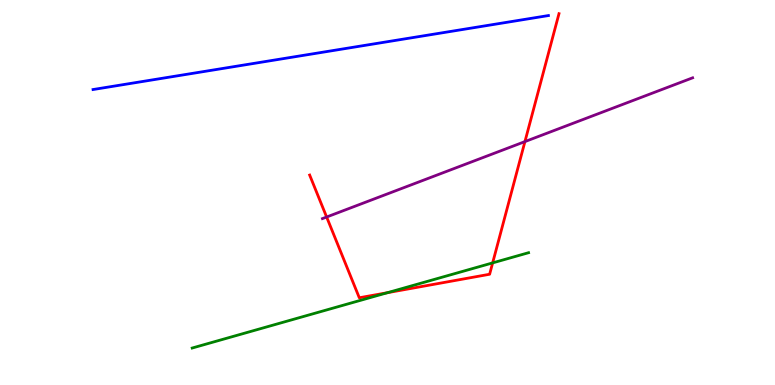[{'lines': ['blue', 'red'], 'intersections': []}, {'lines': ['green', 'red'], 'intersections': [{'x': 5.0, 'y': 2.4}, {'x': 6.36, 'y': 3.17}]}, {'lines': ['purple', 'red'], 'intersections': [{'x': 4.21, 'y': 4.36}, {'x': 6.77, 'y': 6.32}]}, {'lines': ['blue', 'green'], 'intersections': []}, {'lines': ['blue', 'purple'], 'intersections': []}, {'lines': ['green', 'purple'], 'intersections': []}]